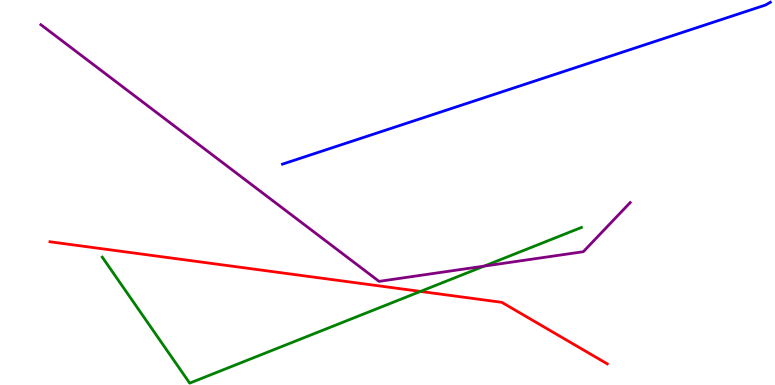[{'lines': ['blue', 'red'], 'intersections': []}, {'lines': ['green', 'red'], 'intersections': [{'x': 5.43, 'y': 2.43}]}, {'lines': ['purple', 'red'], 'intersections': []}, {'lines': ['blue', 'green'], 'intersections': []}, {'lines': ['blue', 'purple'], 'intersections': []}, {'lines': ['green', 'purple'], 'intersections': [{'x': 6.25, 'y': 3.09}]}]